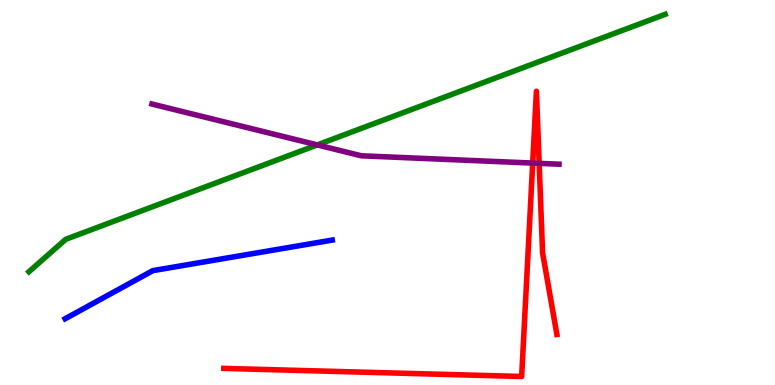[{'lines': ['blue', 'red'], 'intersections': []}, {'lines': ['green', 'red'], 'intersections': []}, {'lines': ['purple', 'red'], 'intersections': [{'x': 6.87, 'y': 5.76}, {'x': 6.96, 'y': 5.76}]}, {'lines': ['blue', 'green'], 'intersections': []}, {'lines': ['blue', 'purple'], 'intersections': []}, {'lines': ['green', 'purple'], 'intersections': [{'x': 4.09, 'y': 6.24}]}]